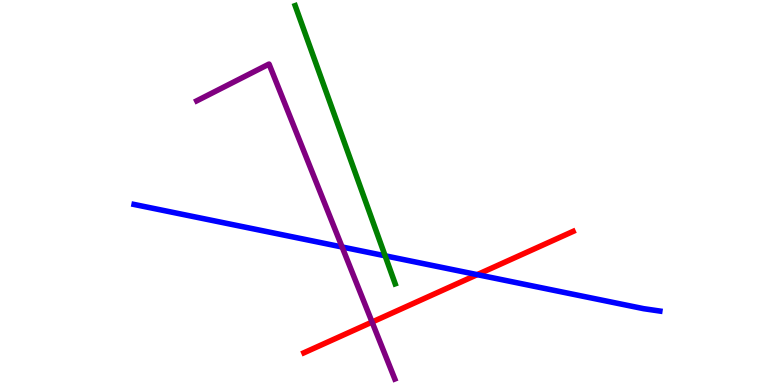[{'lines': ['blue', 'red'], 'intersections': [{'x': 6.16, 'y': 2.87}]}, {'lines': ['green', 'red'], 'intersections': []}, {'lines': ['purple', 'red'], 'intersections': [{'x': 4.8, 'y': 1.63}]}, {'lines': ['blue', 'green'], 'intersections': [{'x': 4.97, 'y': 3.36}]}, {'lines': ['blue', 'purple'], 'intersections': [{'x': 4.41, 'y': 3.58}]}, {'lines': ['green', 'purple'], 'intersections': []}]